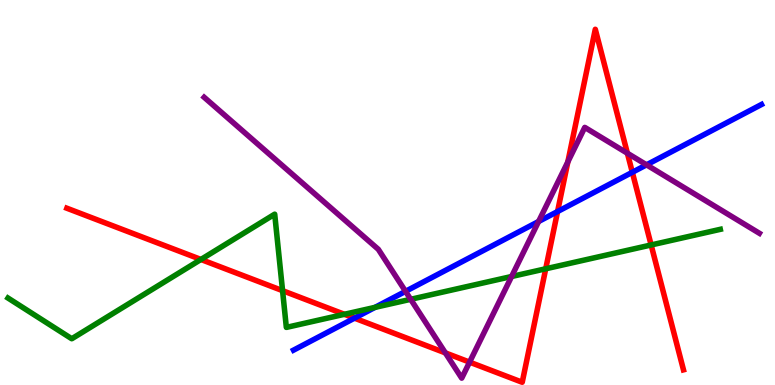[{'lines': ['blue', 'red'], 'intersections': [{'x': 4.57, 'y': 1.74}, {'x': 7.19, 'y': 4.51}, {'x': 8.16, 'y': 5.52}]}, {'lines': ['green', 'red'], 'intersections': [{'x': 2.59, 'y': 3.26}, {'x': 3.65, 'y': 2.45}, {'x': 4.44, 'y': 1.84}, {'x': 7.04, 'y': 3.02}, {'x': 8.4, 'y': 3.64}]}, {'lines': ['purple', 'red'], 'intersections': [{'x': 5.75, 'y': 0.834}, {'x': 6.06, 'y': 0.594}, {'x': 7.33, 'y': 5.8}, {'x': 8.1, 'y': 6.02}]}, {'lines': ['blue', 'green'], 'intersections': [{'x': 4.84, 'y': 2.02}]}, {'lines': ['blue', 'purple'], 'intersections': [{'x': 5.23, 'y': 2.43}, {'x': 6.95, 'y': 4.25}, {'x': 8.34, 'y': 5.72}]}, {'lines': ['green', 'purple'], 'intersections': [{'x': 5.3, 'y': 2.23}, {'x': 6.6, 'y': 2.82}]}]